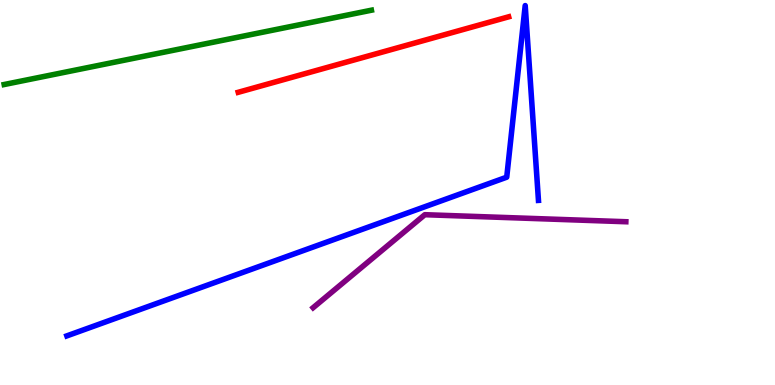[{'lines': ['blue', 'red'], 'intersections': []}, {'lines': ['green', 'red'], 'intersections': []}, {'lines': ['purple', 'red'], 'intersections': []}, {'lines': ['blue', 'green'], 'intersections': []}, {'lines': ['blue', 'purple'], 'intersections': []}, {'lines': ['green', 'purple'], 'intersections': []}]